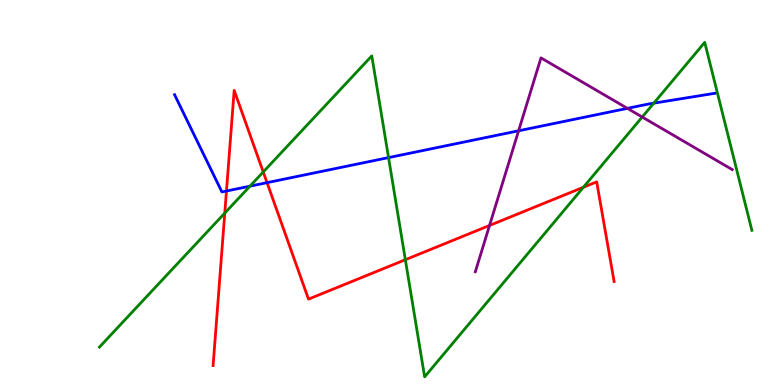[{'lines': ['blue', 'red'], 'intersections': [{'x': 2.92, 'y': 5.04}, {'x': 3.45, 'y': 5.26}]}, {'lines': ['green', 'red'], 'intersections': [{'x': 2.9, 'y': 4.47}, {'x': 3.4, 'y': 5.53}, {'x': 5.23, 'y': 3.25}, {'x': 7.53, 'y': 5.14}]}, {'lines': ['purple', 'red'], 'intersections': [{'x': 6.32, 'y': 4.14}]}, {'lines': ['blue', 'green'], 'intersections': [{'x': 3.23, 'y': 5.16}, {'x': 5.01, 'y': 5.91}, {'x': 8.44, 'y': 7.32}]}, {'lines': ['blue', 'purple'], 'intersections': [{'x': 6.69, 'y': 6.6}, {'x': 8.1, 'y': 7.19}]}, {'lines': ['green', 'purple'], 'intersections': [{'x': 8.29, 'y': 6.96}]}]